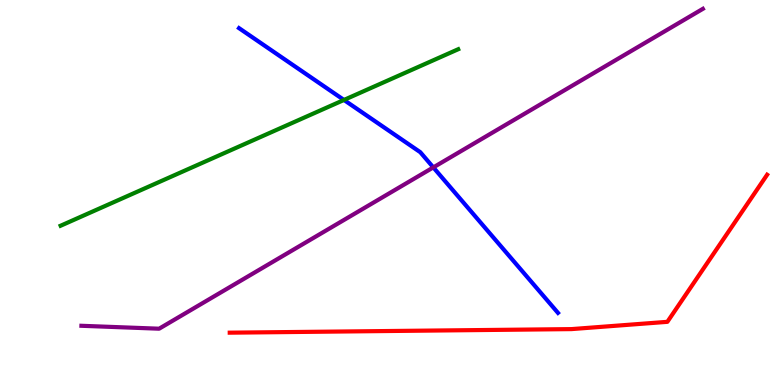[{'lines': ['blue', 'red'], 'intersections': []}, {'lines': ['green', 'red'], 'intersections': []}, {'lines': ['purple', 'red'], 'intersections': []}, {'lines': ['blue', 'green'], 'intersections': [{'x': 4.44, 'y': 7.4}]}, {'lines': ['blue', 'purple'], 'intersections': [{'x': 5.59, 'y': 5.65}]}, {'lines': ['green', 'purple'], 'intersections': []}]